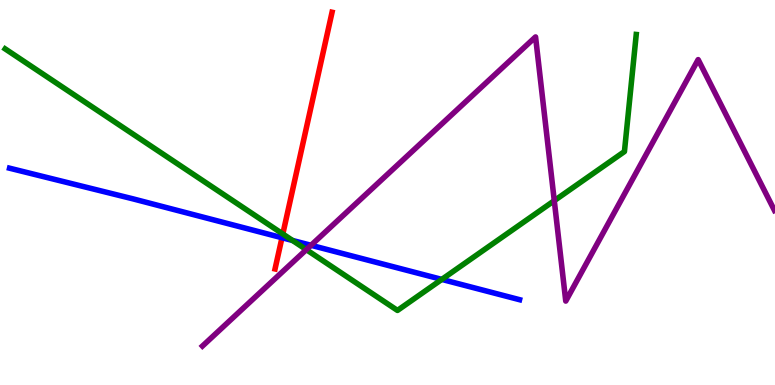[{'lines': ['blue', 'red'], 'intersections': [{'x': 3.64, 'y': 3.83}]}, {'lines': ['green', 'red'], 'intersections': [{'x': 3.65, 'y': 3.92}]}, {'lines': ['purple', 'red'], 'intersections': []}, {'lines': ['blue', 'green'], 'intersections': [{'x': 3.78, 'y': 3.75}, {'x': 5.7, 'y': 2.74}]}, {'lines': ['blue', 'purple'], 'intersections': [{'x': 4.01, 'y': 3.63}]}, {'lines': ['green', 'purple'], 'intersections': [{'x': 3.95, 'y': 3.52}, {'x': 7.15, 'y': 4.79}]}]